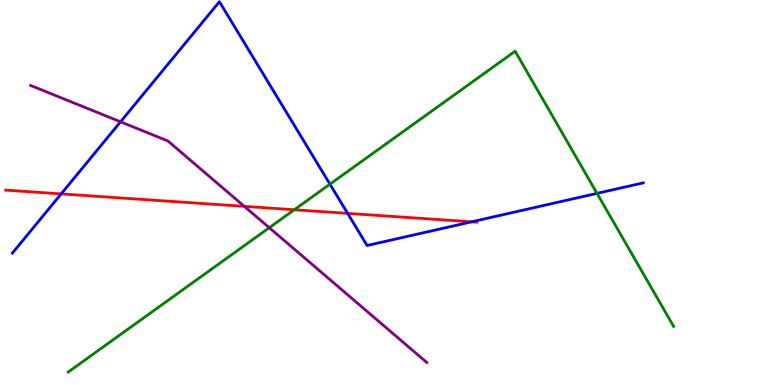[{'lines': ['blue', 'red'], 'intersections': [{'x': 0.789, 'y': 4.96}, {'x': 4.49, 'y': 4.46}, {'x': 6.09, 'y': 4.24}]}, {'lines': ['green', 'red'], 'intersections': [{'x': 3.8, 'y': 4.55}]}, {'lines': ['purple', 'red'], 'intersections': [{'x': 3.15, 'y': 4.64}]}, {'lines': ['blue', 'green'], 'intersections': [{'x': 4.26, 'y': 5.22}, {'x': 7.7, 'y': 4.98}]}, {'lines': ['blue', 'purple'], 'intersections': [{'x': 1.56, 'y': 6.84}]}, {'lines': ['green', 'purple'], 'intersections': [{'x': 3.47, 'y': 4.09}]}]